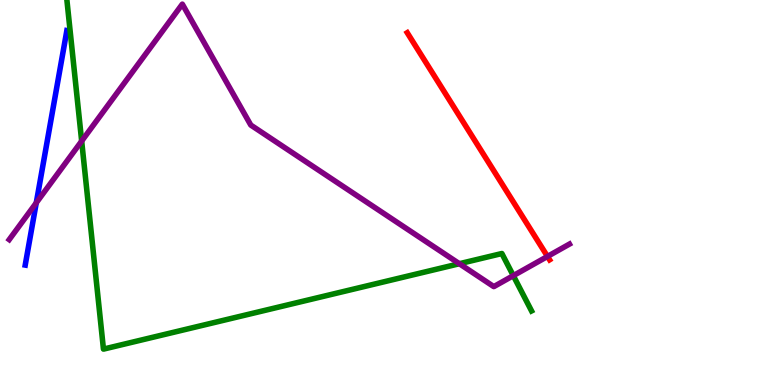[{'lines': ['blue', 'red'], 'intersections': []}, {'lines': ['green', 'red'], 'intersections': []}, {'lines': ['purple', 'red'], 'intersections': [{'x': 7.06, 'y': 3.34}]}, {'lines': ['blue', 'green'], 'intersections': []}, {'lines': ['blue', 'purple'], 'intersections': [{'x': 0.468, 'y': 4.73}]}, {'lines': ['green', 'purple'], 'intersections': [{'x': 1.05, 'y': 6.34}, {'x': 5.93, 'y': 3.15}, {'x': 6.62, 'y': 2.84}]}]